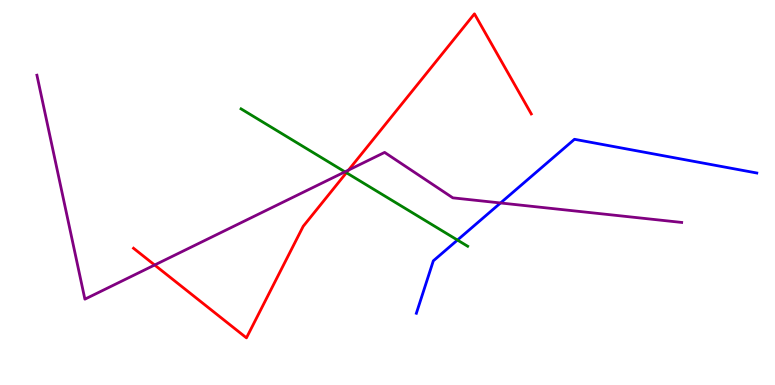[{'lines': ['blue', 'red'], 'intersections': []}, {'lines': ['green', 'red'], 'intersections': [{'x': 4.47, 'y': 5.51}]}, {'lines': ['purple', 'red'], 'intersections': [{'x': 2.0, 'y': 3.12}, {'x': 4.5, 'y': 5.58}]}, {'lines': ['blue', 'green'], 'intersections': [{'x': 5.9, 'y': 3.76}]}, {'lines': ['blue', 'purple'], 'intersections': [{'x': 6.46, 'y': 4.73}]}, {'lines': ['green', 'purple'], 'intersections': [{'x': 4.45, 'y': 5.54}]}]